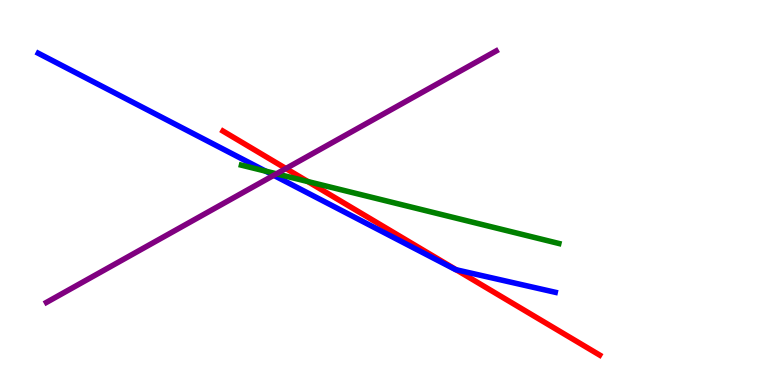[{'lines': ['blue', 'red'], 'intersections': [{'x': 5.89, 'y': 2.99}]}, {'lines': ['green', 'red'], 'intersections': [{'x': 3.97, 'y': 5.28}]}, {'lines': ['purple', 'red'], 'intersections': [{'x': 3.69, 'y': 5.62}]}, {'lines': ['blue', 'green'], 'intersections': [{'x': 3.43, 'y': 5.55}]}, {'lines': ['blue', 'purple'], 'intersections': [{'x': 3.53, 'y': 5.45}]}, {'lines': ['green', 'purple'], 'intersections': [{'x': 3.57, 'y': 5.49}]}]